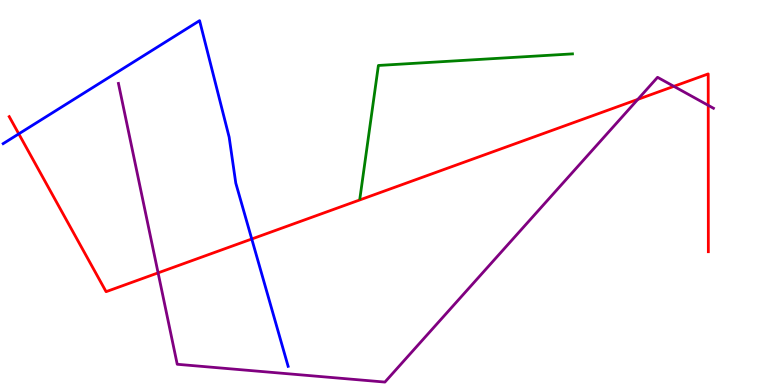[{'lines': ['blue', 'red'], 'intersections': [{'x': 0.242, 'y': 6.52}, {'x': 3.25, 'y': 3.79}]}, {'lines': ['green', 'red'], 'intersections': []}, {'lines': ['purple', 'red'], 'intersections': [{'x': 2.04, 'y': 2.91}, {'x': 8.23, 'y': 7.42}, {'x': 8.7, 'y': 7.76}, {'x': 9.14, 'y': 7.26}]}, {'lines': ['blue', 'green'], 'intersections': []}, {'lines': ['blue', 'purple'], 'intersections': []}, {'lines': ['green', 'purple'], 'intersections': []}]